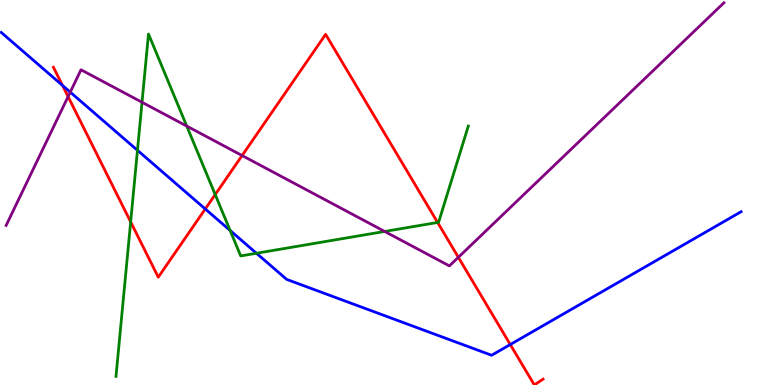[{'lines': ['blue', 'red'], 'intersections': [{'x': 0.807, 'y': 7.78}, {'x': 2.65, 'y': 4.57}, {'x': 6.58, 'y': 1.05}]}, {'lines': ['green', 'red'], 'intersections': [{'x': 1.69, 'y': 4.24}, {'x': 2.78, 'y': 4.95}, {'x': 5.65, 'y': 4.22}]}, {'lines': ['purple', 'red'], 'intersections': [{'x': 0.879, 'y': 7.49}, {'x': 3.12, 'y': 5.96}, {'x': 5.91, 'y': 3.32}]}, {'lines': ['blue', 'green'], 'intersections': [{'x': 1.77, 'y': 6.1}, {'x': 2.97, 'y': 4.01}, {'x': 3.31, 'y': 3.42}]}, {'lines': ['blue', 'purple'], 'intersections': [{'x': 0.906, 'y': 7.61}]}, {'lines': ['green', 'purple'], 'intersections': [{'x': 1.83, 'y': 7.34}, {'x': 2.41, 'y': 6.73}, {'x': 4.96, 'y': 3.99}]}]